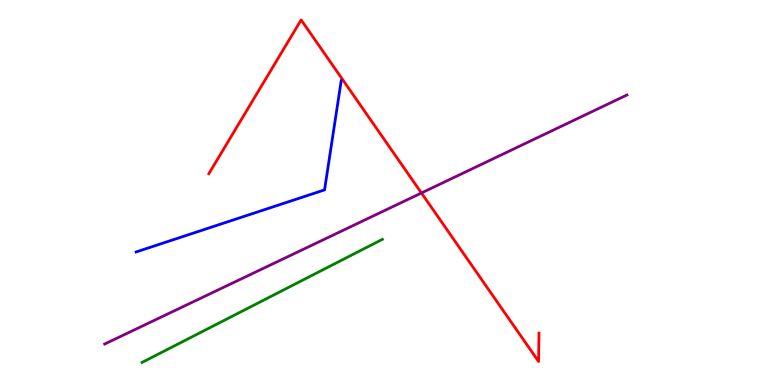[{'lines': ['blue', 'red'], 'intersections': []}, {'lines': ['green', 'red'], 'intersections': []}, {'lines': ['purple', 'red'], 'intersections': [{'x': 5.44, 'y': 4.99}]}, {'lines': ['blue', 'green'], 'intersections': []}, {'lines': ['blue', 'purple'], 'intersections': []}, {'lines': ['green', 'purple'], 'intersections': []}]